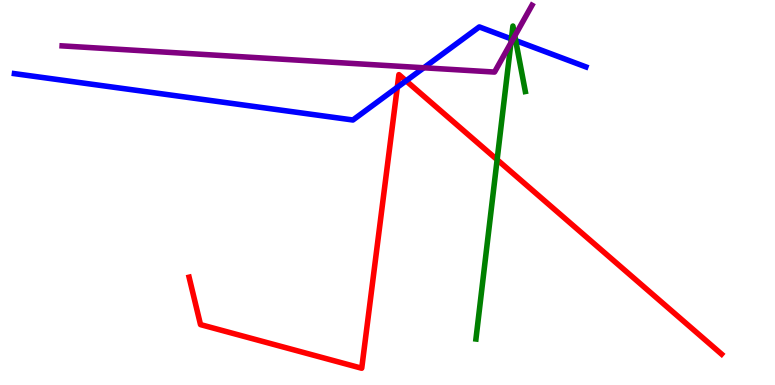[{'lines': ['blue', 'red'], 'intersections': [{'x': 5.13, 'y': 7.73}, {'x': 5.24, 'y': 7.9}]}, {'lines': ['green', 'red'], 'intersections': [{'x': 6.41, 'y': 5.85}]}, {'lines': ['purple', 'red'], 'intersections': []}, {'lines': ['blue', 'green'], 'intersections': [{'x': 6.6, 'y': 8.99}, {'x': 6.65, 'y': 8.95}]}, {'lines': ['blue', 'purple'], 'intersections': [{'x': 5.47, 'y': 8.24}, {'x': 6.62, 'y': 8.97}]}, {'lines': ['green', 'purple'], 'intersections': [{'x': 6.59, 'y': 8.89}, {'x': 6.64, 'y': 9.07}]}]